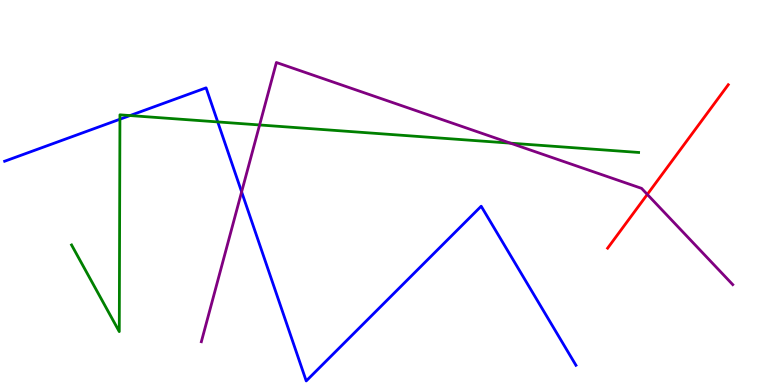[{'lines': ['blue', 'red'], 'intersections': []}, {'lines': ['green', 'red'], 'intersections': []}, {'lines': ['purple', 'red'], 'intersections': [{'x': 8.35, 'y': 4.95}]}, {'lines': ['blue', 'green'], 'intersections': [{'x': 1.55, 'y': 6.9}, {'x': 1.68, 'y': 7.0}, {'x': 2.81, 'y': 6.83}]}, {'lines': ['blue', 'purple'], 'intersections': [{'x': 3.12, 'y': 5.02}]}, {'lines': ['green', 'purple'], 'intersections': [{'x': 3.35, 'y': 6.75}, {'x': 6.59, 'y': 6.28}]}]